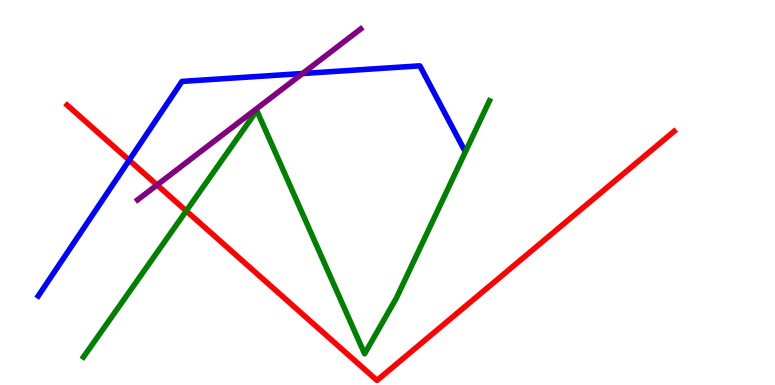[{'lines': ['blue', 'red'], 'intersections': [{'x': 1.67, 'y': 5.84}]}, {'lines': ['green', 'red'], 'intersections': [{'x': 2.4, 'y': 4.52}]}, {'lines': ['purple', 'red'], 'intersections': [{'x': 2.03, 'y': 5.2}]}, {'lines': ['blue', 'green'], 'intersections': []}, {'lines': ['blue', 'purple'], 'intersections': [{'x': 3.9, 'y': 8.09}]}, {'lines': ['green', 'purple'], 'intersections': []}]